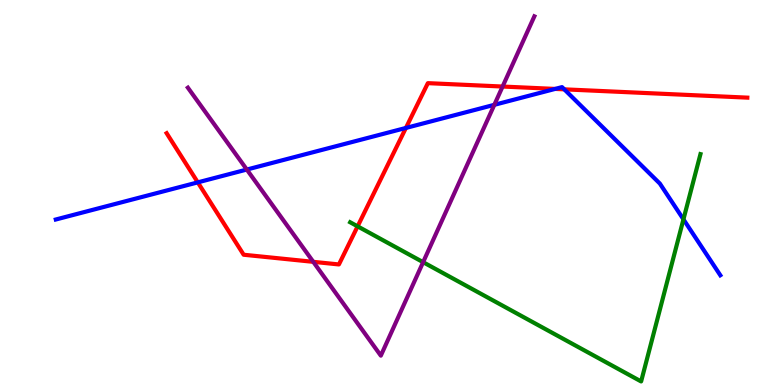[{'lines': ['blue', 'red'], 'intersections': [{'x': 2.55, 'y': 5.26}, {'x': 5.24, 'y': 6.68}, {'x': 7.16, 'y': 7.69}, {'x': 7.28, 'y': 7.68}]}, {'lines': ['green', 'red'], 'intersections': [{'x': 4.61, 'y': 4.12}]}, {'lines': ['purple', 'red'], 'intersections': [{'x': 4.04, 'y': 3.2}, {'x': 6.49, 'y': 7.75}]}, {'lines': ['blue', 'green'], 'intersections': [{'x': 8.82, 'y': 4.3}]}, {'lines': ['blue', 'purple'], 'intersections': [{'x': 3.18, 'y': 5.6}, {'x': 6.38, 'y': 7.28}]}, {'lines': ['green', 'purple'], 'intersections': [{'x': 5.46, 'y': 3.19}]}]